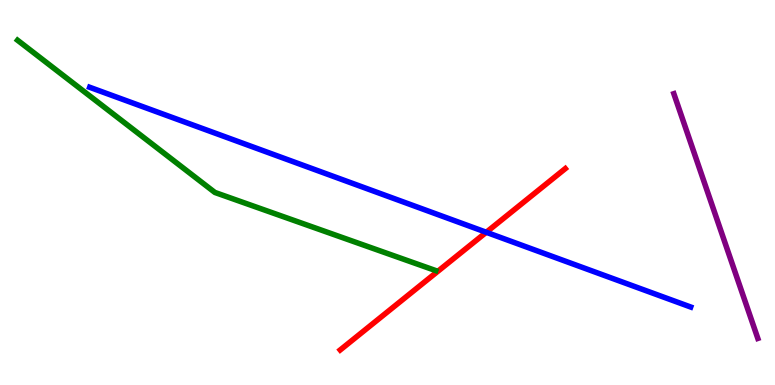[{'lines': ['blue', 'red'], 'intersections': [{'x': 6.27, 'y': 3.97}]}, {'lines': ['green', 'red'], 'intersections': []}, {'lines': ['purple', 'red'], 'intersections': []}, {'lines': ['blue', 'green'], 'intersections': []}, {'lines': ['blue', 'purple'], 'intersections': []}, {'lines': ['green', 'purple'], 'intersections': []}]